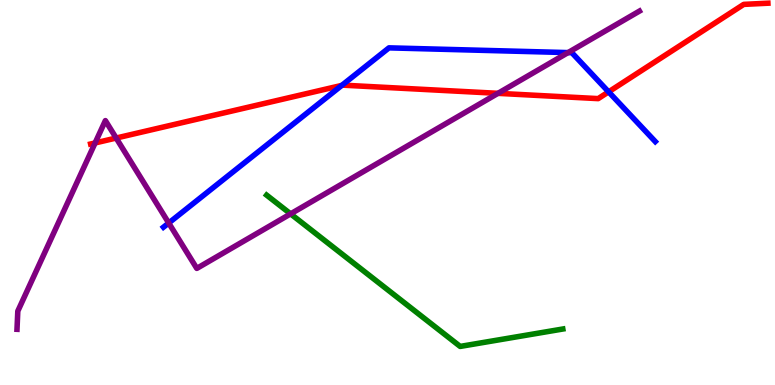[{'lines': ['blue', 'red'], 'intersections': [{'x': 4.41, 'y': 7.78}, {'x': 7.85, 'y': 7.61}]}, {'lines': ['green', 'red'], 'intersections': []}, {'lines': ['purple', 'red'], 'intersections': [{'x': 1.23, 'y': 6.29}, {'x': 1.5, 'y': 6.41}, {'x': 6.43, 'y': 7.58}]}, {'lines': ['blue', 'green'], 'intersections': []}, {'lines': ['blue', 'purple'], 'intersections': [{'x': 2.18, 'y': 4.21}, {'x': 7.33, 'y': 8.63}]}, {'lines': ['green', 'purple'], 'intersections': [{'x': 3.75, 'y': 4.44}]}]